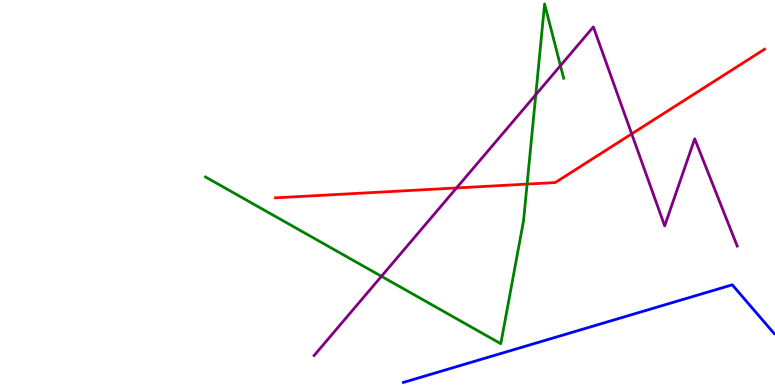[{'lines': ['blue', 'red'], 'intersections': []}, {'lines': ['green', 'red'], 'intersections': [{'x': 6.8, 'y': 5.22}]}, {'lines': ['purple', 'red'], 'intersections': [{'x': 5.89, 'y': 5.12}, {'x': 8.15, 'y': 6.52}]}, {'lines': ['blue', 'green'], 'intersections': []}, {'lines': ['blue', 'purple'], 'intersections': []}, {'lines': ['green', 'purple'], 'intersections': [{'x': 4.92, 'y': 2.82}, {'x': 6.91, 'y': 7.54}, {'x': 7.23, 'y': 8.29}]}]